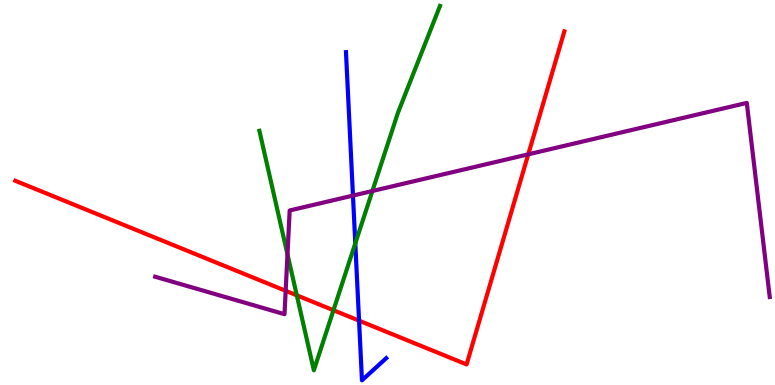[{'lines': ['blue', 'red'], 'intersections': [{'x': 4.63, 'y': 1.67}]}, {'lines': ['green', 'red'], 'intersections': [{'x': 3.83, 'y': 2.33}, {'x': 4.3, 'y': 1.94}]}, {'lines': ['purple', 'red'], 'intersections': [{'x': 3.69, 'y': 2.45}, {'x': 6.82, 'y': 5.99}]}, {'lines': ['blue', 'green'], 'intersections': [{'x': 4.58, 'y': 3.68}]}, {'lines': ['blue', 'purple'], 'intersections': [{'x': 4.55, 'y': 4.92}]}, {'lines': ['green', 'purple'], 'intersections': [{'x': 3.71, 'y': 3.39}, {'x': 4.8, 'y': 5.04}]}]